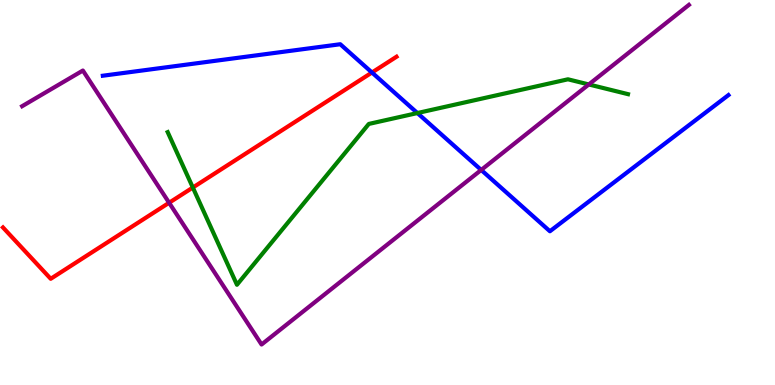[{'lines': ['blue', 'red'], 'intersections': [{'x': 4.8, 'y': 8.12}]}, {'lines': ['green', 'red'], 'intersections': [{'x': 2.49, 'y': 5.13}]}, {'lines': ['purple', 'red'], 'intersections': [{'x': 2.18, 'y': 4.73}]}, {'lines': ['blue', 'green'], 'intersections': [{'x': 5.39, 'y': 7.06}]}, {'lines': ['blue', 'purple'], 'intersections': [{'x': 6.21, 'y': 5.59}]}, {'lines': ['green', 'purple'], 'intersections': [{'x': 7.6, 'y': 7.81}]}]